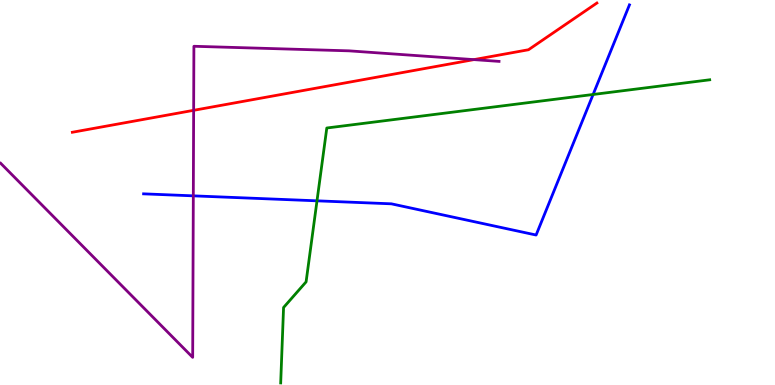[{'lines': ['blue', 'red'], 'intersections': []}, {'lines': ['green', 'red'], 'intersections': []}, {'lines': ['purple', 'red'], 'intersections': [{'x': 2.5, 'y': 7.13}, {'x': 6.11, 'y': 8.45}]}, {'lines': ['blue', 'green'], 'intersections': [{'x': 4.09, 'y': 4.78}, {'x': 7.65, 'y': 7.55}]}, {'lines': ['blue', 'purple'], 'intersections': [{'x': 2.49, 'y': 4.91}]}, {'lines': ['green', 'purple'], 'intersections': []}]